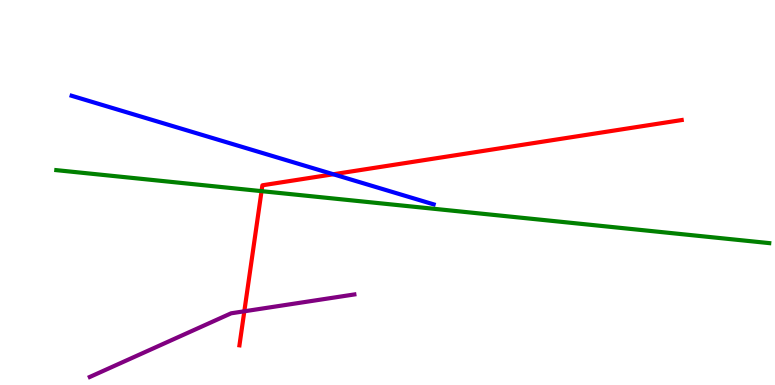[{'lines': ['blue', 'red'], 'intersections': [{'x': 4.3, 'y': 5.47}]}, {'lines': ['green', 'red'], 'intersections': [{'x': 3.37, 'y': 5.04}]}, {'lines': ['purple', 'red'], 'intersections': [{'x': 3.15, 'y': 1.91}]}, {'lines': ['blue', 'green'], 'intersections': []}, {'lines': ['blue', 'purple'], 'intersections': []}, {'lines': ['green', 'purple'], 'intersections': []}]